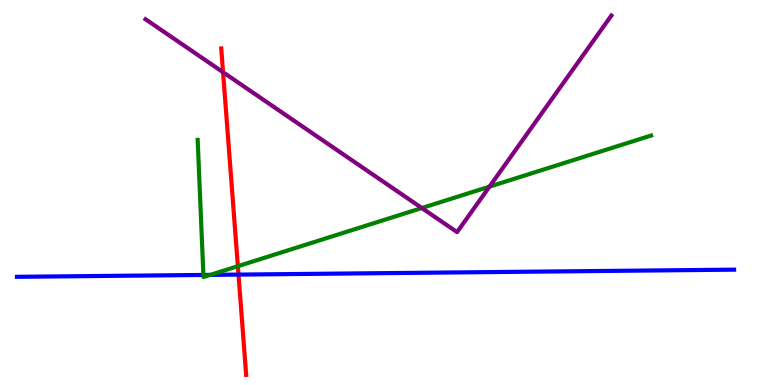[{'lines': ['blue', 'red'], 'intersections': [{'x': 3.08, 'y': 2.87}]}, {'lines': ['green', 'red'], 'intersections': [{'x': 3.07, 'y': 3.09}]}, {'lines': ['purple', 'red'], 'intersections': [{'x': 2.88, 'y': 8.12}]}, {'lines': ['blue', 'green'], 'intersections': [{'x': 2.62, 'y': 2.86}, {'x': 2.71, 'y': 2.86}]}, {'lines': ['blue', 'purple'], 'intersections': []}, {'lines': ['green', 'purple'], 'intersections': [{'x': 5.44, 'y': 4.6}, {'x': 6.32, 'y': 5.15}]}]